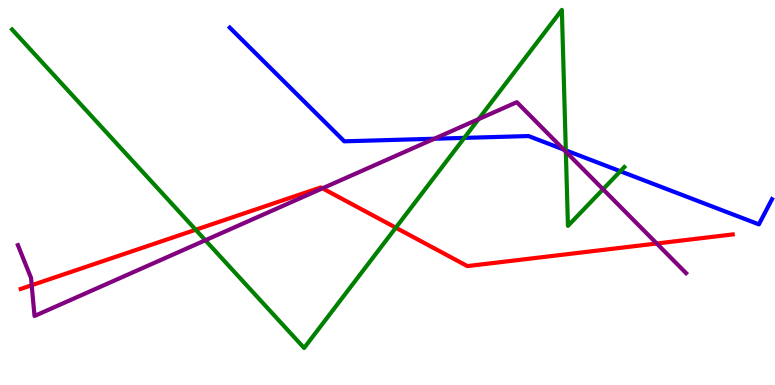[{'lines': ['blue', 'red'], 'intersections': []}, {'lines': ['green', 'red'], 'intersections': [{'x': 2.53, 'y': 4.03}, {'x': 5.11, 'y': 4.09}]}, {'lines': ['purple', 'red'], 'intersections': [{'x': 0.409, 'y': 2.59}, {'x': 4.16, 'y': 5.11}, {'x': 8.47, 'y': 3.68}]}, {'lines': ['blue', 'green'], 'intersections': [{'x': 5.99, 'y': 6.42}, {'x': 7.3, 'y': 6.09}, {'x': 8.0, 'y': 5.55}]}, {'lines': ['blue', 'purple'], 'intersections': [{'x': 5.6, 'y': 6.4}, {'x': 7.27, 'y': 6.12}]}, {'lines': ['green', 'purple'], 'intersections': [{'x': 2.65, 'y': 3.76}, {'x': 6.18, 'y': 6.91}, {'x': 7.3, 'y': 6.06}, {'x': 7.78, 'y': 5.08}]}]